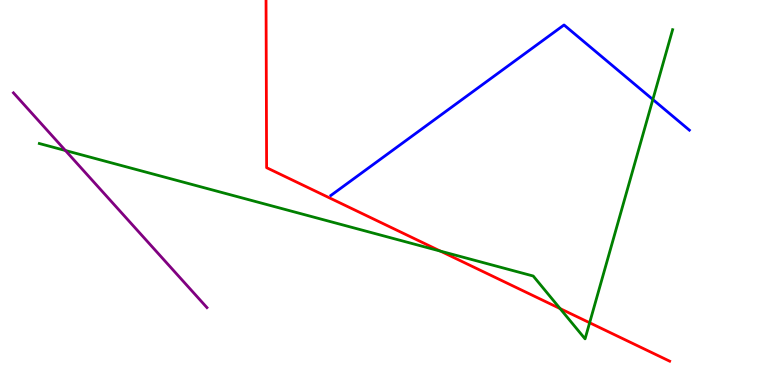[{'lines': ['blue', 'red'], 'intersections': []}, {'lines': ['green', 'red'], 'intersections': [{'x': 5.68, 'y': 3.48}, {'x': 7.23, 'y': 1.99}, {'x': 7.61, 'y': 1.62}]}, {'lines': ['purple', 'red'], 'intersections': []}, {'lines': ['blue', 'green'], 'intersections': [{'x': 8.42, 'y': 7.42}]}, {'lines': ['blue', 'purple'], 'intersections': []}, {'lines': ['green', 'purple'], 'intersections': [{'x': 0.844, 'y': 6.09}]}]